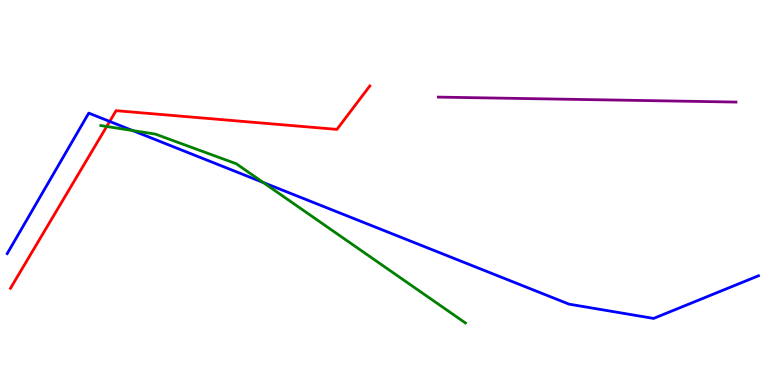[{'lines': ['blue', 'red'], 'intersections': [{'x': 1.42, 'y': 6.85}]}, {'lines': ['green', 'red'], 'intersections': [{'x': 1.38, 'y': 6.71}]}, {'lines': ['purple', 'red'], 'intersections': []}, {'lines': ['blue', 'green'], 'intersections': [{'x': 1.71, 'y': 6.61}, {'x': 3.4, 'y': 5.26}]}, {'lines': ['blue', 'purple'], 'intersections': []}, {'lines': ['green', 'purple'], 'intersections': []}]